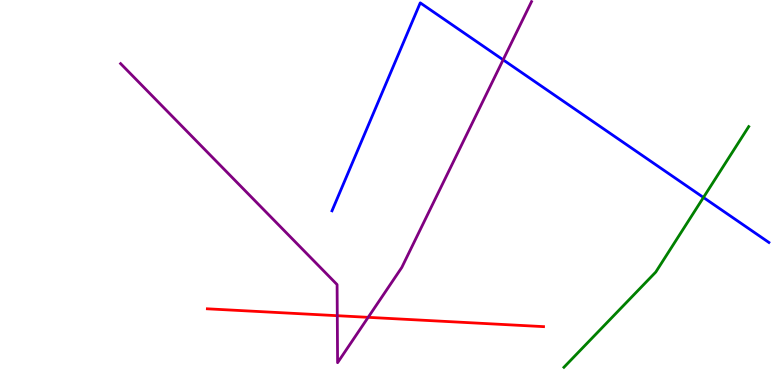[{'lines': ['blue', 'red'], 'intersections': []}, {'lines': ['green', 'red'], 'intersections': []}, {'lines': ['purple', 'red'], 'intersections': [{'x': 4.35, 'y': 1.8}, {'x': 4.75, 'y': 1.76}]}, {'lines': ['blue', 'green'], 'intersections': [{'x': 9.08, 'y': 4.87}]}, {'lines': ['blue', 'purple'], 'intersections': [{'x': 6.49, 'y': 8.45}]}, {'lines': ['green', 'purple'], 'intersections': []}]